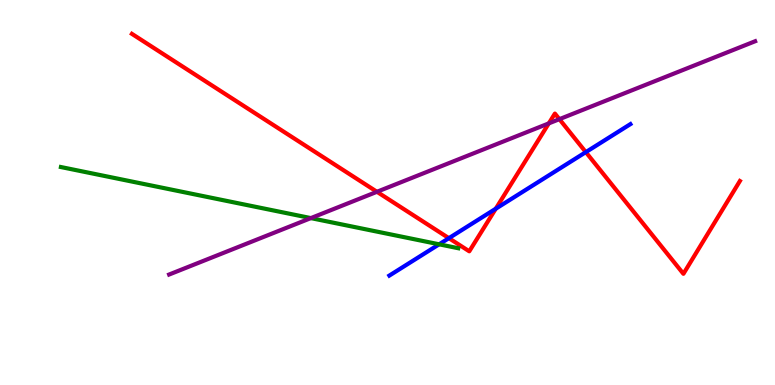[{'lines': ['blue', 'red'], 'intersections': [{'x': 5.79, 'y': 3.81}, {'x': 6.4, 'y': 4.58}, {'x': 7.56, 'y': 6.05}]}, {'lines': ['green', 'red'], 'intersections': []}, {'lines': ['purple', 'red'], 'intersections': [{'x': 4.86, 'y': 5.02}, {'x': 7.08, 'y': 6.8}, {'x': 7.22, 'y': 6.9}]}, {'lines': ['blue', 'green'], 'intersections': [{'x': 5.67, 'y': 3.65}]}, {'lines': ['blue', 'purple'], 'intersections': []}, {'lines': ['green', 'purple'], 'intersections': [{'x': 4.01, 'y': 4.33}]}]